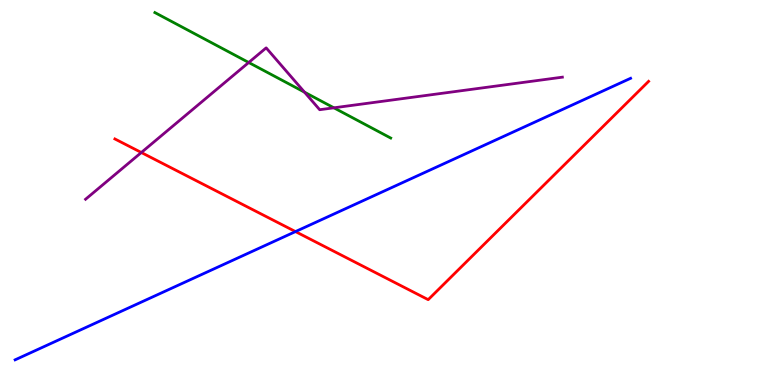[{'lines': ['blue', 'red'], 'intersections': [{'x': 3.81, 'y': 3.98}]}, {'lines': ['green', 'red'], 'intersections': []}, {'lines': ['purple', 'red'], 'intersections': [{'x': 1.82, 'y': 6.04}]}, {'lines': ['blue', 'green'], 'intersections': []}, {'lines': ['blue', 'purple'], 'intersections': []}, {'lines': ['green', 'purple'], 'intersections': [{'x': 3.21, 'y': 8.38}, {'x': 3.93, 'y': 7.61}, {'x': 4.31, 'y': 7.2}]}]